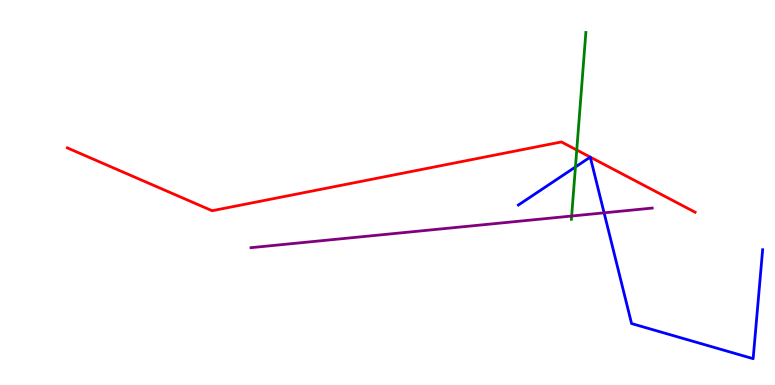[{'lines': ['blue', 'red'], 'intersections': [{'x': 7.62, 'y': 5.92}, {'x': 7.62, 'y': 5.92}]}, {'lines': ['green', 'red'], 'intersections': [{'x': 7.44, 'y': 6.1}]}, {'lines': ['purple', 'red'], 'intersections': []}, {'lines': ['blue', 'green'], 'intersections': [{'x': 7.43, 'y': 5.66}]}, {'lines': ['blue', 'purple'], 'intersections': [{'x': 7.79, 'y': 4.47}]}, {'lines': ['green', 'purple'], 'intersections': [{'x': 7.38, 'y': 4.39}]}]